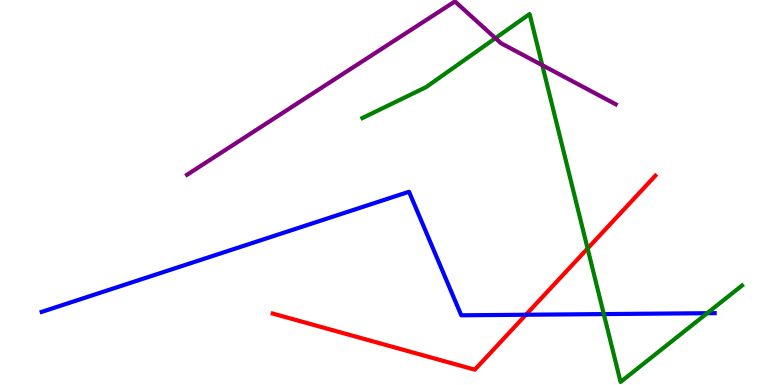[{'lines': ['blue', 'red'], 'intersections': [{'x': 6.79, 'y': 1.82}]}, {'lines': ['green', 'red'], 'intersections': [{'x': 7.58, 'y': 3.55}]}, {'lines': ['purple', 'red'], 'intersections': []}, {'lines': ['blue', 'green'], 'intersections': [{'x': 7.79, 'y': 1.84}, {'x': 9.12, 'y': 1.86}]}, {'lines': ['blue', 'purple'], 'intersections': []}, {'lines': ['green', 'purple'], 'intersections': [{'x': 6.39, 'y': 9.01}, {'x': 7.0, 'y': 8.31}]}]